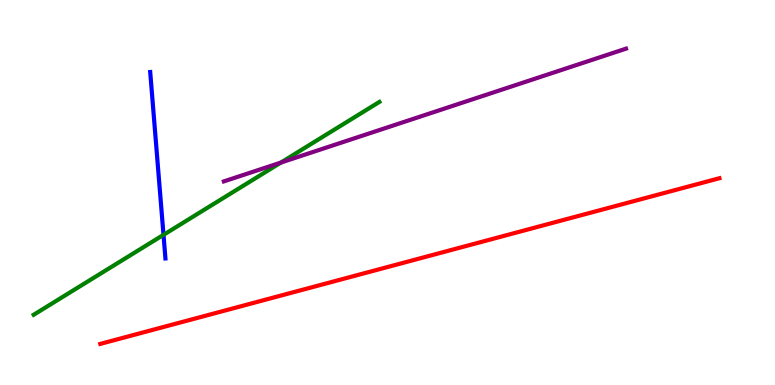[{'lines': ['blue', 'red'], 'intersections': []}, {'lines': ['green', 'red'], 'intersections': []}, {'lines': ['purple', 'red'], 'intersections': []}, {'lines': ['blue', 'green'], 'intersections': [{'x': 2.11, 'y': 3.9}]}, {'lines': ['blue', 'purple'], 'intersections': []}, {'lines': ['green', 'purple'], 'intersections': [{'x': 3.62, 'y': 5.78}]}]